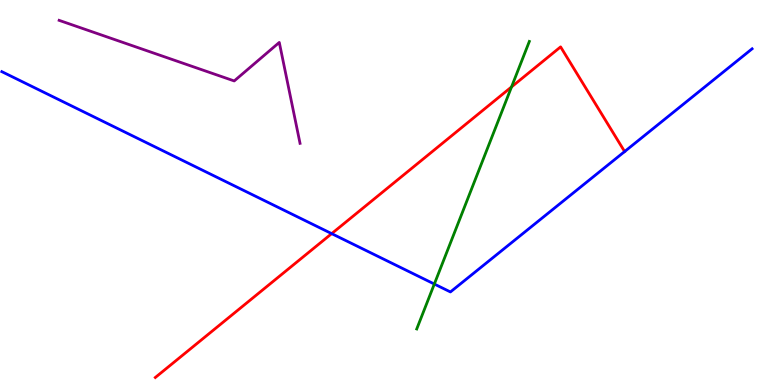[{'lines': ['blue', 'red'], 'intersections': [{'x': 4.28, 'y': 3.93}]}, {'lines': ['green', 'red'], 'intersections': [{'x': 6.6, 'y': 7.74}]}, {'lines': ['purple', 'red'], 'intersections': []}, {'lines': ['blue', 'green'], 'intersections': [{'x': 5.6, 'y': 2.62}]}, {'lines': ['blue', 'purple'], 'intersections': []}, {'lines': ['green', 'purple'], 'intersections': []}]